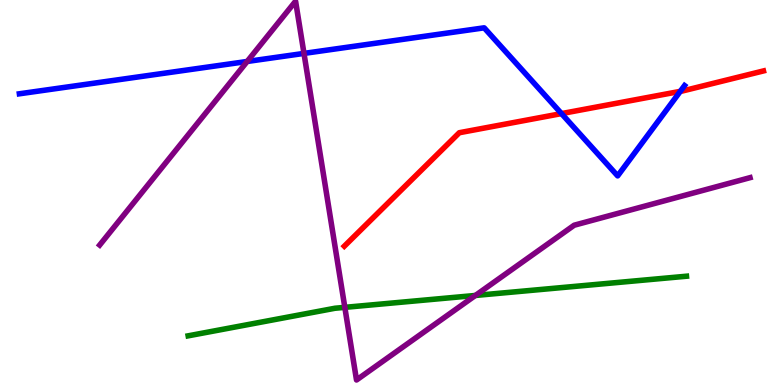[{'lines': ['blue', 'red'], 'intersections': [{'x': 7.25, 'y': 7.05}, {'x': 8.78, 'y': 7.63}]}, {'lines': ['green', 'red'], 'intersections': []}, {'lines': ['purple', 'red'], 'intersections': []}, {'lines': ['blue', 'green'], 'intersections': []}, {'lines': ['blue', 'purple'], 'intersections': [{'x': 3.19, 'y': 8.4}, {'x': 3.92, 'y': 8.61}]}, {'lines': ['green', 'purple'], 'intersections': [{'x': 4.45, 'y': 2.02}, {'x': 6.13, 'y': 2.33}]}]